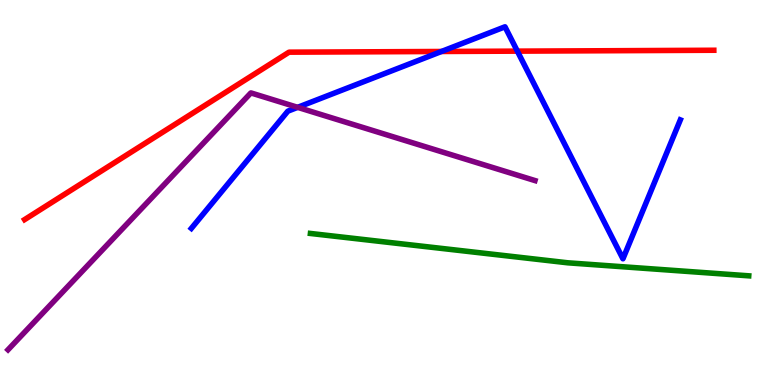[{'lines': ['blue', 'red'], 'intersections': [{'x': 5.7, 'y': 8.66}, {'x': 6.68, 'y': 8.67}]}, {'lines': ['green', 'red'], 'intersections': []}, {'lines': ['purple', 'red'], 'intersections': []}, {'lines': ['blue', 'green'], 'intersections': []}, {'lines': ['blue', 'purple'], 'intersections': [{'x': 3.84, 'y': 7.21}]}, {'lines': ['green', 'purple'], 'intersections': []}]